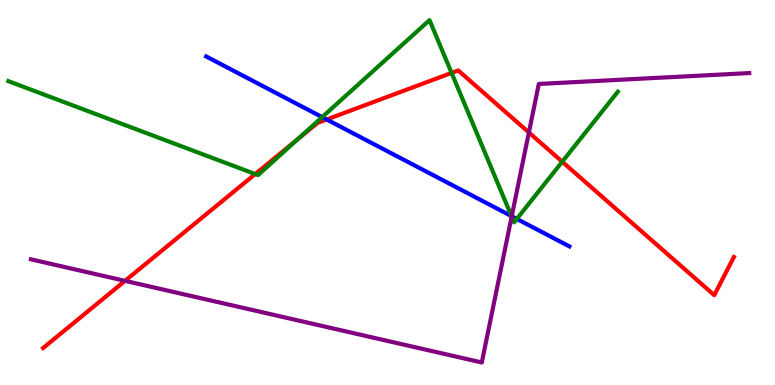[{'lines': ['blue', 'red'], 'intersections': [{'x': 4.22, 'y': 6.9}]}, {'lines': ['green', 'red'], 'intersections': [{'x': 3.29, 'y': 5.48}, {'x': 3.84, 'y': 6.39}, {'x': 5.83, 'y': 8.11}, {'x': 7.25, 'y': 5.8}]}, {'lines': ['purple', 'red'], 'intersections': [{'x': 1.61, 'y': 2.71}, {'x': 6.82, 'y': 6.56}]}, {'lines': ['blue', 'green'], 'intersections': [{'x': 4.16, 'y': 6.96}, {'x': 6.6, 'y': 4.39}, {'x': 6.67, 'y': 4.31}]}, {'lines': ['blue', 'purple'], 'intersections': [{'x': 6.6, 'y': 4.38}]}, {'lines': ['green', 'purple'], 'intersections': [{'x': 6.6, 'y': 4.38}]}]